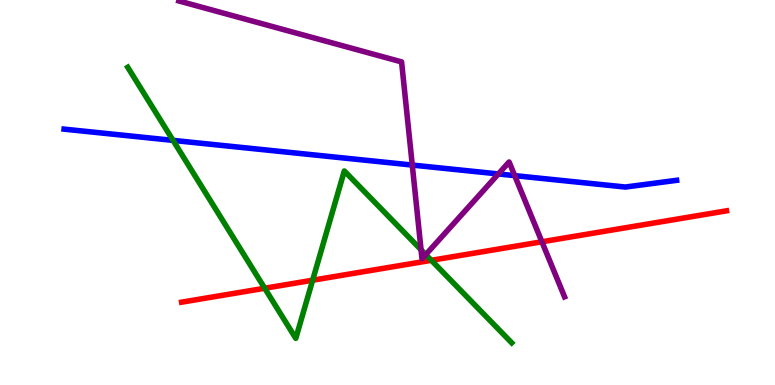[{'lines': ['blue', 'red'], 'intersections': []}, {'lines': ['green', 'red'], 'intersections': [{'x': 3.42, 'y': 2.51}, {'x': 4.03, 'y': 2.72}, {'x': 5.57, 'y': 3.24}]}, {'lines': ['purple', 'red'], 'intersections': [{'x': 6.99, 'y': 3.72}]}, {'lines': ['blue', 'green'], 'intersections': [{'x': 2.23, 'y': 6.35}]}, {'lines': ['blue', 'purple'], 'intersections': [{'x': 5.32, 'y': 5.71}, {'x': 6.43, 'y': 5.48}, {'x': 6.64, 'y': 5.44}]}, {'lines': ['green', 'purple'], 'intersections': [{'x': 5.43, 'y': 3.51}, {'x': 5.49, 'y': 3.39}]}]